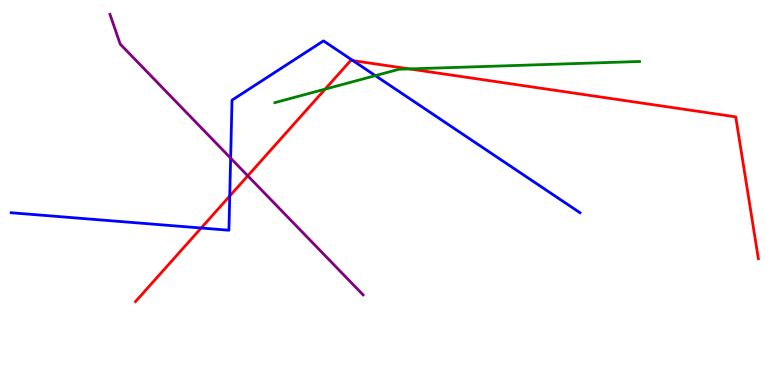[{'lines': ['blue', 'red'], 'intersections': [{'x': 2.6, 'y': 4.08}, {'x': 2.96, 'y': 4.91}, {'x': 4.55, 'y': 8.43}]}, {'lines': ['green', 'red'], 'intersections': [{'x': 4.2, 'y': 7.68}, {'x': 5.28, 'y': 8.21}]}, {'lines': ['purple', 'red'], 'intersections': [{'x': 3.2, 'y': 5.43}]}, {'lines': ['blue', 'green'], 'intersections': [{'x': 4.84, 'y': 8.04}]}, {'lines': ['blue', 'purple'], 'intersections': [{'x': 2.98, 'y': 5.89}]}, {'lines': ['green', 'purple'], 'intersections': []}]